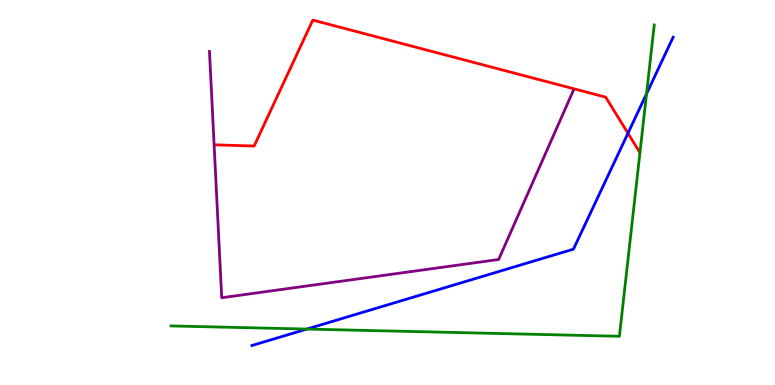[{'lines': ['blue', 'red'], 'intersections': [{'x': 8.1, 'y': 6.54}]}, {'lines': ['green', 'red'], 'intersections': []}, {'lines': ['purple', 'red'], 'intersections': []}, {'lines': ['blue', 'green'], 'intersections': [{'x': 3.96, 'y': 1.45}, {'x': 8.34, 'y': 7.56}]}, {'lines': ['blue', 'purple'], 'intersections': []}, {'lines': ['green', 'purple'], 'intersections': []}]